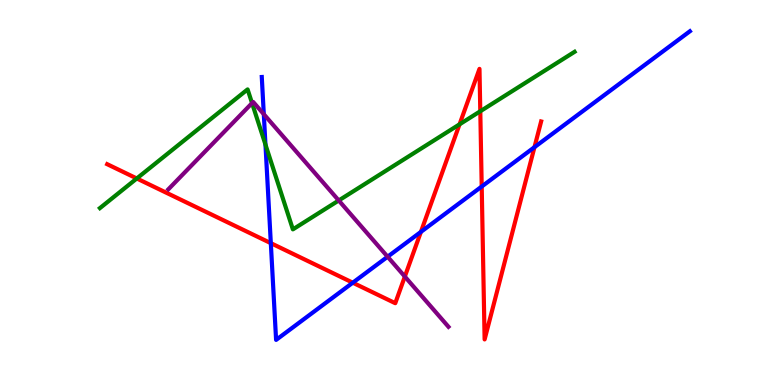[{'lines': ['blue', 'red'], 'intersections': [{'x': 3.49, 'y': 3.68}, {'x': 4.55, 'y': 2.66}, {'x': 5.43, 'y': 3.98}, {'x': 6.22, 'y': 5.16}, {'x': 6.9, 'y': 6.18}]}, {'lines': ['green', 'red'], 'intersections': [{'x': 1.76, 'y': 5.36}, {'x': 5.93, 'y': 6.77}, {'x': 6.2, 'y': 7.11}]}, {'lines': ['purple', 'red'], 'intersections': [{'x': 5.22, 'y': 2.82}]}, {'lines': ['blue', 'green'], 'intersections': [{'x': 3.43, 'y': 6.24}]}, {'lines': ['blue', 'purple'], 'intersections': [{'x': 3.4, 'y': 7.03}, {'x': 5.0, 'y': 3.33}]}, {'lines': ['green', 'purple'], 'intersections': [{'x': 3.25, 'y': 7.32}, {'x': 4.37, 'y': 4.79}]}]